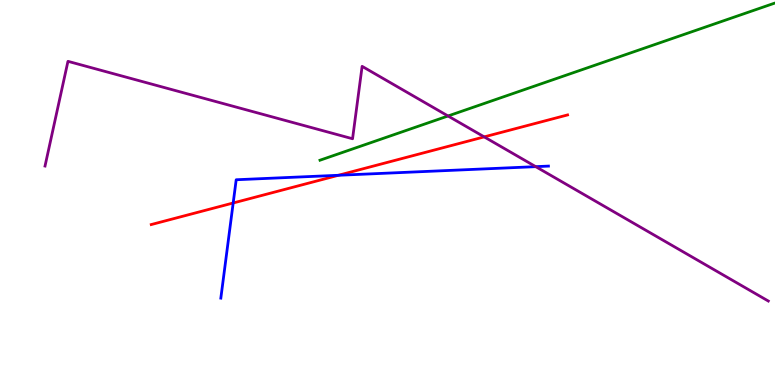[{'lines': ['blue', 'red'], 'intersections': [{'x': 3.01, 'y': 4.73}, {'x': 4.37, 'y': 5.45}]}, {'lines': ['green', 'red'], 'intersections': []}, {'lines': ['purple', 'red'], 'intersections': [{'x': 6.25, 'y': 6.44}]}, {'lines': ['blue', 'green'], 'intersections': []}, {'lines': ['blue', 'purple'], 'intersections': [{'x': 6.91, 'y': 5.67}]}, {'lines': ['green', 'purple'], 'intersections': [{'x': 5.78, 'y': 6.99}]}]